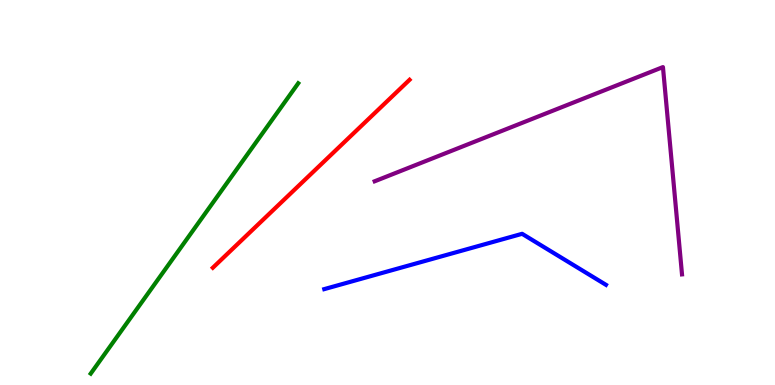[{'lines': ['blue', 'red'], 'intersections': []}, {'lines': ['green', 'red'], 'intersections': []}, {'lines': ['purple', 'red'], 'intersections': []}, {'lines': ['blue', 'green'], 'intersections': []}, {'lines': ['blue', 'purple'], 'intersections': []}, {'lines': ['green', 'purple'], 'intersections': []}]